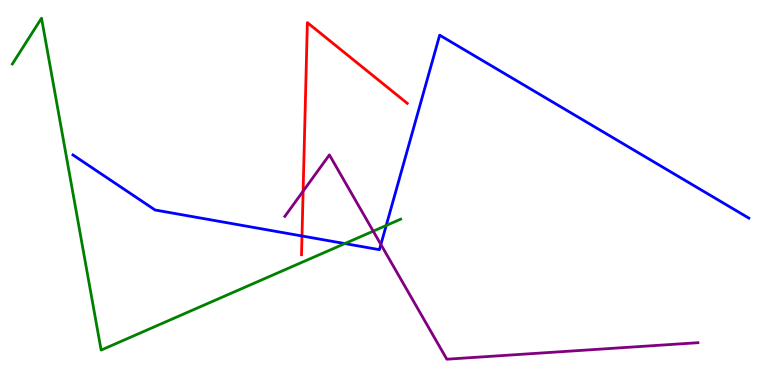[{'lines': ['blue', 'red'], 'intersections': [{'x': 3.9, 'y': 3.87}]}, {'lines': ['green', 'red'], 'intersections': []}, {'lines': ['purple', 'red'], 'intersections': [{'x': 3.91, 'y': 5.03}]}, {'lines': ['blue', 'green'], 'intersections': [{'x': 4.45, 'y': 3.67}, {'x': 4.98, 'y': 4.14}]}, {'lines': ['blue', 'purple'], 'intersections': [{'x': 4.91, 'y': 3.65}]}, {'lines': ['green', 'purple'], 'intersections': [{'x': 4.82, 'y': 4.0}]}]